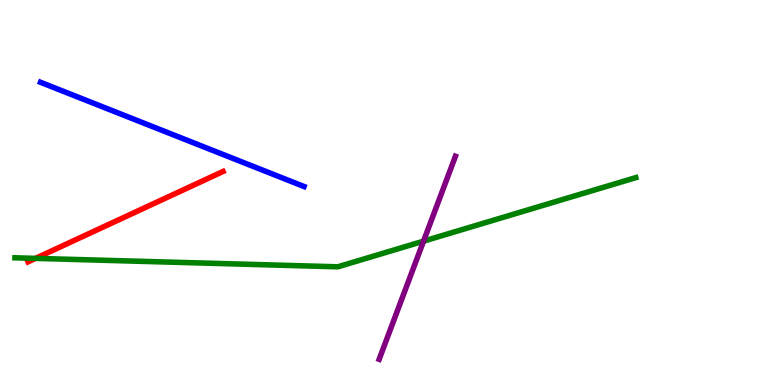[{'lines': ['blue', 'red'], 'intersections': []}, {'lines': ['green', 'red'], 'intersections': [{'x': 0.458, 'y': 3.29}]}, {'lines': ['purple', 'red'], 'intersections': []}, {'lines': ['blue', 'green'], 'intersections': []}, {'lines': ['blue', 'purple'], 'intersections': []}, {'lines': ['green', 'purple'], 'intersections': [{'x': 5.47, 'y': 3.74}]}]